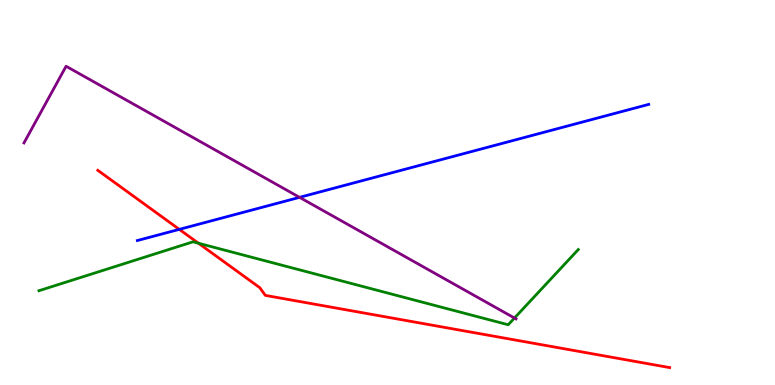[{'lines': ['blue', 'red'], 'intersections': [{'x': 2.31, 'y': 4.04}]}, {'lines': ['green', 'red'], 'intersections': [{'x': 2.56, 'y': 3.68}]}, {'lines': ['purple', 'red'], 'intersections': []}, {'lines': ['blue', 'green'], 'intersections': []}, {'lines': ['blue', 'purple'], 'intersections': [{'x': 3.87, 'y': 4.87}]}, {'lines': ['green', 'purple'], 'intersections': [{'x': 6.64, 'y': 1.74}]}]